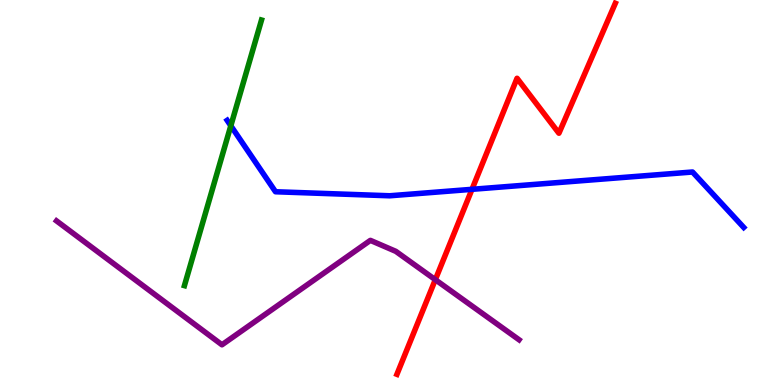[{'lines': ['blue', 'red'], 'intersections': [{'x': 6.09, 'y': 5.08}]}, {'lines': ['green', 'red'], 'intersections': []}, {'lines': ['purple', 'red'], 'intersections': [{'x': 5.62, 'y': 2.74}]}, {'lines': ['blue', 'green'], 'intersections': [{'x': 2.98, 'y': 6.73}]}, {'lines': ['blue', 'purple'], 'intersections': []}, {'lines': ['green', 'purple'], 'intersections': []}]